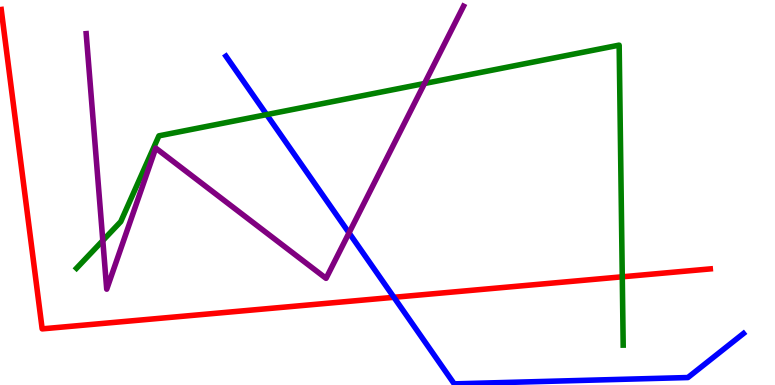[{'lines': ['blue', 'red'], 'intersections': [{'x': 5.08, 'y': 2.28}]}, {'lines': ['green', 'red'], 'intersections': [{'x': 8.03, 'y': 2.81}]}, {'lines': ['purple', 'red'], 'intersections': []}, {'lines': ['blue', 'green'], 'intersections': [{'x': 3.44, 'y': 7.02}]}, {'lines': ['blue', 'purple'], 'intersections': [{'x': 4.5, 'y': 3.95}]}, {'lines': ['green', 'purple'], 'intersections': [{'x': 1.33, 'y': 3.75}, {'x': 5.48, 'y': 7.83}]}]